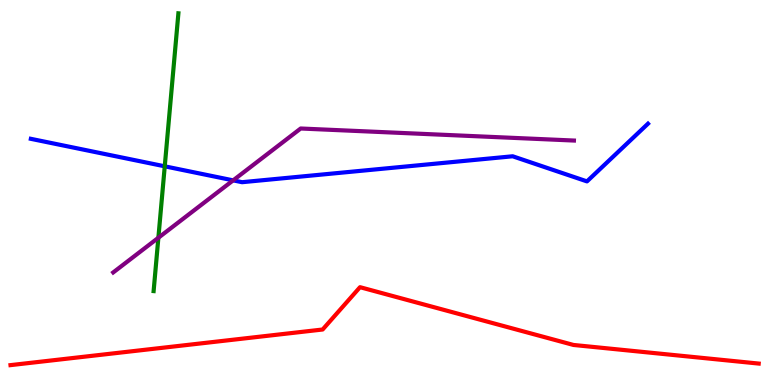[{'lines': ['blue', 'red'], 'intersections': []}, {'lines': ['green', 'red'], 'intersections': []}, {'lines': ['purple', 'red'], 'intersections': []}, {'lines': ['blue', 'green'], 'intersections': [{'x': 2.13, 'y': 5.68}]}, {'lines': ['blue', 'purple'], 'intersections': [{'x': 3.01, 'y': 5.32}]}, {'lines': ['green', 'purple'], 'intersections': [{'x': 2.04, 'y': 3.82}]}]